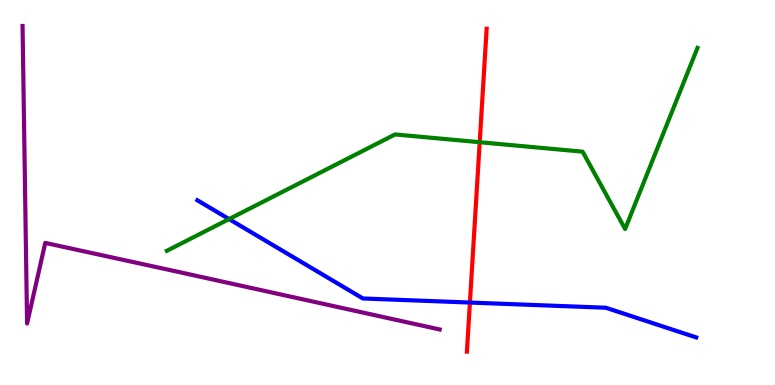[{'lines': ['blue', 'red'], 'intersections': [{'x': 6.06, 'y': 2.14}]}, {'lines': ['green', 'red'], 'intersections': [{'x': 6.19, 'y': 6.31}]}, {'lines': ['purple', 'red'], 'intersections': []}, {'lines': ['blue', 'green'], 'intersections': [{'x': 2.96, 'y': 4.31}]}, {'lines': ['blue', 'purple'], 'intersections': []}, {'lines': ['green', 'purple'], 'intersections': []}]